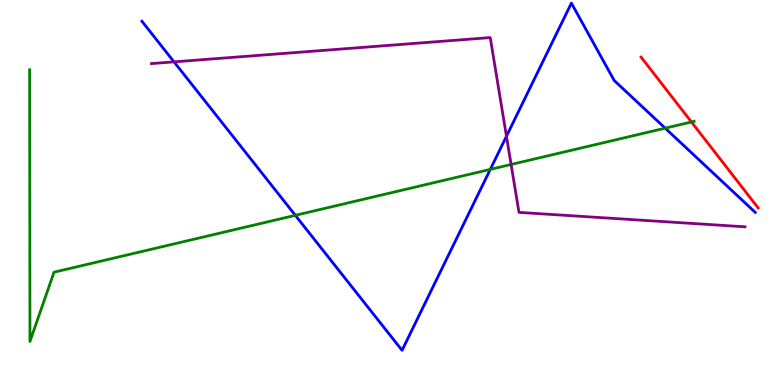[{'lines': ['blue', 'red'], 'intersections': []}, {'lines': ['green', 'red'], 'intersections': [{'x': 8.92, 'y': 6.83}]}, {'lines': ['purple', 'red'], 'intersections': []}, {'lines': ['blue', 'green'], 'intersections': [{'x': 3.81, 'y': 4.41}, {'x': 6.33, 'y': 5.6}, {'x': 8.58, 'y': 6.67}]}, {'lines': ['blue', 'purple'], 'intersections': [{'x': 2.25, 'y': 8.39}, {'x': 6.53, 'y': 6.46}]}, {'lines': ['green', 'purple'], 'intersections': [{'x': 6.59, 'y': 5.73}]}]